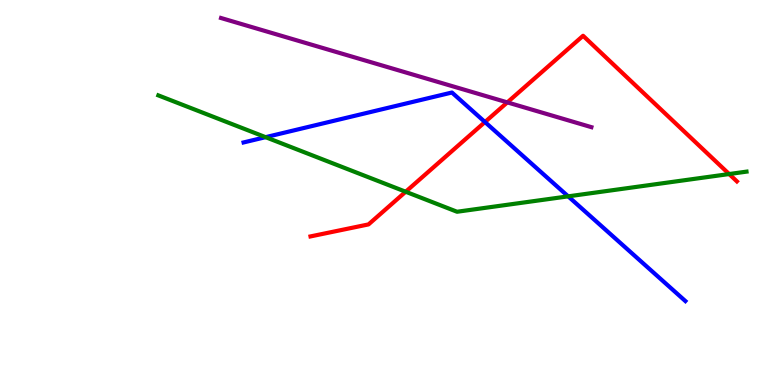[{'lines': ['blue', 'red'], 'intersections': [{'x': 6.26, 'y': 6.83}]}, {'lines': ['green', 'red'], 'intersections': [{'x': 5.23, 'y': 5.02}, {'x': 9.41, 'y': 5.48}]}, {'lines': ['purple', 'red'], 'intersections': [{'x': 6.55, 'y': 7.34}]}, {'lines': ['blue', 'green'], 'intersections': [{'x': 3.43, 'y': 6.44}, {'x': 7.33, 'y': 4.9}]}, {'lines': ['blue', 'purple'], 'intersections': []}, {'lines': ['green', 'purple'], 'intersections': []}]